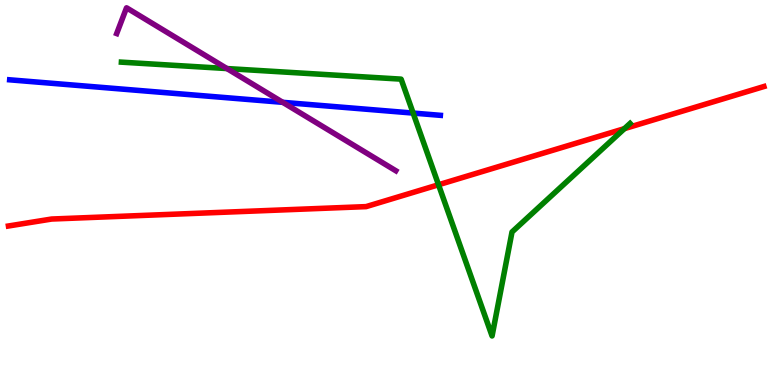[{'lines': ['blue', 'red'], 'intersections': []}, {'lines': ['green', 'red'], 'intersections': [{'x': 5.66, 'y': 5.2}, {'x': 8.06, 'y': 6.66}]}, {'lines': ['purple', 'red'], 'intersections': []}, {'lines': ['blue', 'green'], 'intersections': [{'x': 5.33, 'y': 7.06}]}, {'lines': ['blue', 'purple'], 'intersections': [{'x': 3.65, 'y': 7.34}]}, {'lines': ['green', 'purple'], 'intersections': [{'x': 2.93, 'y': 8.22}]}]